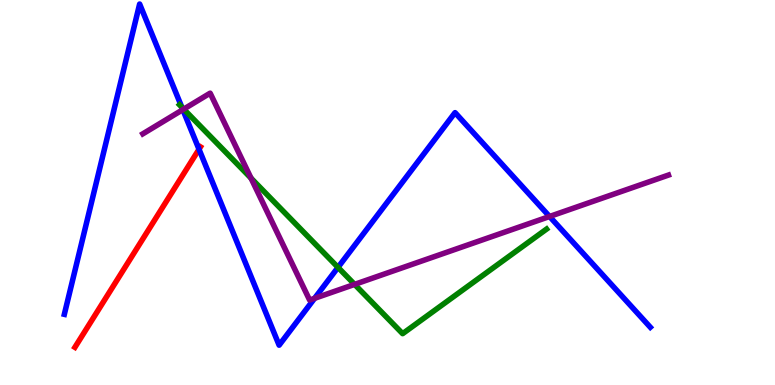[{'lines': ['blue', 'red'], 'intersections': [{'x': 2.57, 'y': 6.12}]}, {'lines': ['green', 'red'], 'intersections': []}, {'lines': ['purple', 'red'], 'intersections': []}, {'lines': ['blue', 'green'], 'intersections': [{'x': 2.35, 'y': 7.22}, {'x': 4.36, 'y': 3.06}]}, {'lines': ['blue', 'purple'], 'intersections': [{'x': 2.36, 'y': 7.15}, {'x': 4.06, 'y': 2.25}, {'x': 7.09, 'y': 4.38}]}, {'lines': ['green', 'purple'], 'intersections': [{'x': 2.37, 'y': 7.17}, {'x': 3.24, 'y': 5.37}, {'x': 4.58, 'y': 2.61}]}]